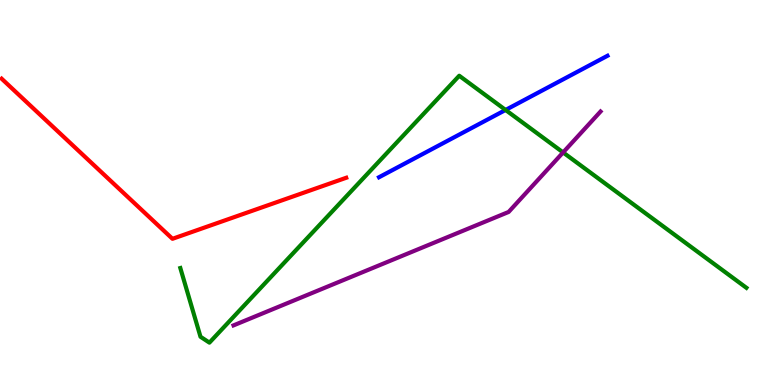[{'lines': ['blue', 'red'], 'intersections': []}, {'lines': ['green', 'red'], 'intersections': []}, {'lines': ['purple', 'red'], 'intersections': []}, {'lines': ['blue', 'green'], 'intersections': [{'x': 6.52, 'y': 7.14}]}, {'lines': ['blue', 'purple'], 'intersections': []}, {'lines': ['green', 'purple'], 'intersections': [{'x': 7.27, 'y': 6.04}]}]